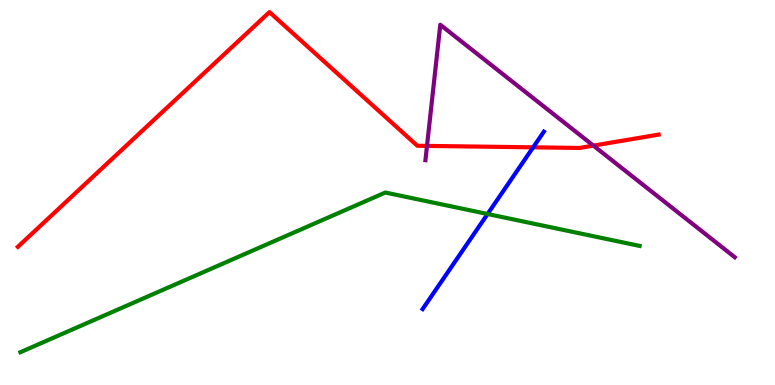[{'lines': ['blue', 'red'], 'intersections': [{'x': 6.88, 'y': 6.17}]}, {'lines': ['green', 'red'], 'intersections': []}, {'lines': ['purple', 'red'], 'intersections': [{'x': 5.51, 'y': 6.21}, {'x': 7.66, 'y': 6.22}]}, {'lines': ['blue', 'green'], 'intersections': [{'x': 6.29, 'y': 4.44}]}, {'lines': ['blue', 'purple'], 'intersections': []}, {'lines': ['green', 'purple'], 'intersections': []}]